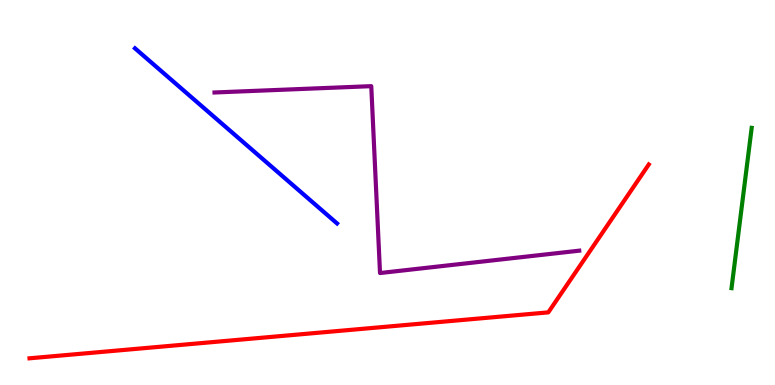[{'lines': ['blue', 'red'], 'intersections': []}, {'lines': ['green', 'red'], 'intersections': []}, {'lines': ['purple', 'red'], 'intersections': []}, {'lines': ['blue', 'green'], 'intersections': []}, {'lines': ['blue', 'purple'], 'intersections': []}, {'lines': ['green', 'purple'], 'intersections': []}]